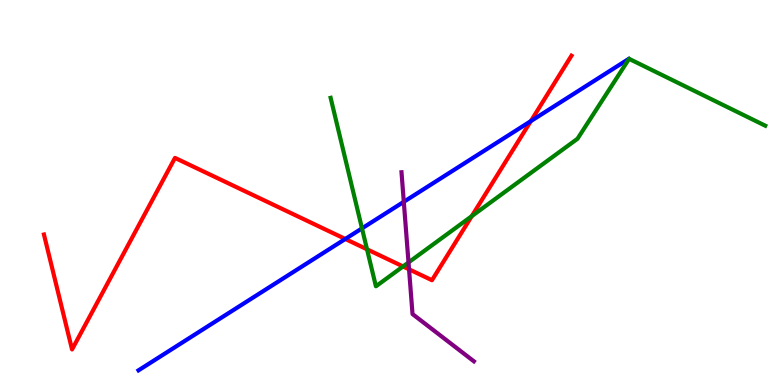[{'lines': ['blue', 'red'], 'intersections': [{'x': 4.46, 'y': 3.79}, {'x': 6.85, 'y': 6.85}]}, {'lines': ['green', 'red'], 'intersections': [{'x': 4.74, 'y': 3.52}, {'x': 5.2, 'y': 3.08}, {'x': 6.09, 'y': 4.39}]}, {'lines': ['purple', 'red'], 'intersections': [{'x': 5.28, 'y': 3.01}]}, {'lines': ['blue', 'green'], 'intersections': [{'x': 4.67, 'y': 4.07}]}, {'lines': ['blue', 'purple'], 'intersections': [{'x': 5.21, 'y': 4.76}]}, {'lines': ['green', 'purple'], 'intersections': [{'x': 5.27, 'y': 3.18}]}]